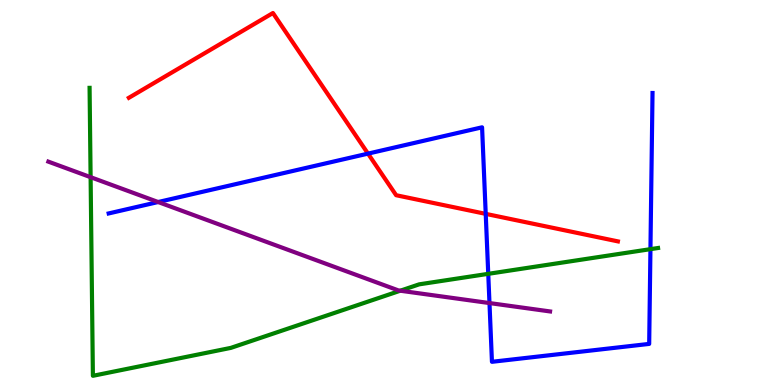[{'lines': ['blue', 'red'], 'intersections': [{'x': 4.75, 'y': 6.01}, {'x': 6.27, 'y': 4.44}]}, {'lines': ['green', 'red'], 'intersections': []}, {'lines': ['purple', 'red'], 'intersections': []}, {'lines': ['blue', 'green'], 'intersections': [{'x': 6.3, 'y': 2.89}, {'x': 8.39, 'y': 3.53}]}, {'lines': ['blue', 'purple'], 'intersections': [{'x': 2.04, 'y': 4.75}, {'x': 6.32, 'y': 2.13}]}, {'lines': ['green', 'purple'], 'intersections': [{'x': 1.17, 'y': 5.4}, {'x': 5.16, 'y': 2.45}]}]